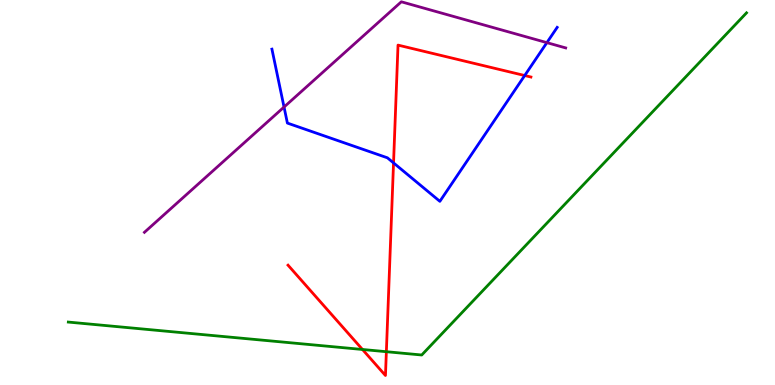[{'lines': ['blue', 'red'], 'intersections': [{'x': 5.08, 'y': 5.77}, {'x': 6.77, 'y': 8.04}]}, {'lines': ['green', 'red'], 'intersections': [{'x': 4.68, 'y': 0.923}, {'x': 4.99, 'y': 0.865}]}, {'lines': ['purple', 'red'], 'intersections': []}, {'lines': ['blue', 'green'], 'intersections': []}, {'lines': ['blue', 'purple'], 'intersections': [{'x': 3.67, 'y': 7.22}, {'x': 7.06, 'y': 8.89}]}, {'lines': ['green', 'purple'], 'intersections': []}]